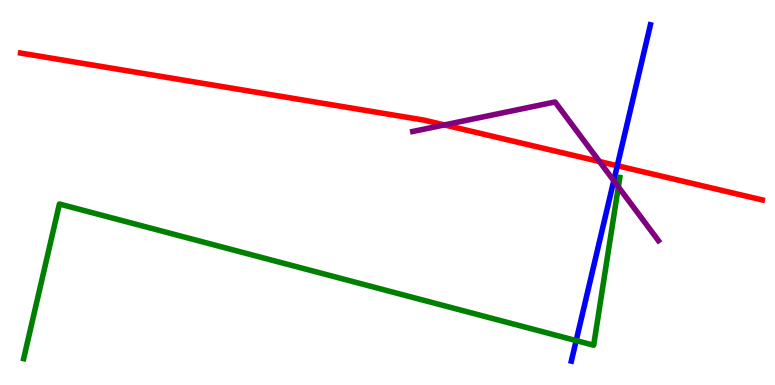[{'lines': ['blue', 'red'], 'intersections': [{'x': 7.97, 'y': 5.7}]}, {'lines': ['green', 'red'], 'intersections': []}, {'lines': ['purple', 'red'], 'intersections': [{'x': 5.73, 'y': 6.76}, {'x': 7.73, 'y': 5.8}]}, {'lines': ['blue', 'green'], 'intersections': [{'x': 7.43, 'y': 1.15}]}, {'lines': ['blue', 'purple'], 'intersections': [{'x': 7.92, 'y': 5.31}]}, {'lines': ['green', 'purple'], 'intersections': [{'x': 7.98, 'y': 5.15}]}]